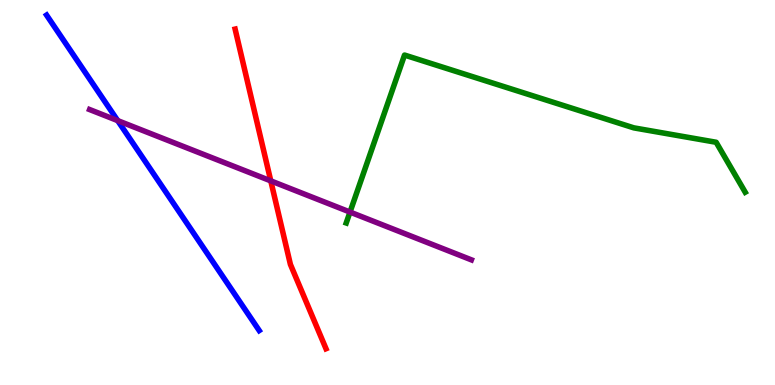[{'lines': ['blue', 'red'], 'intersections': []}, {'lines': ['green', 'red'], 'intersections': []}, {'lines': ['purple', 'red'], 'intersections': [{'x': 3.49, 'y': 5.3}]}, {'lines': ['blue', 'green'], 'intersections': []}, {'lines': ['blue', 'purple'], 'intersections': [{'x': 1.52, 'y': 6.87}]}, {'lines': ['green', 'purple'], 'intersections': [{'x': 4.52, 'y': 4.49}]}]